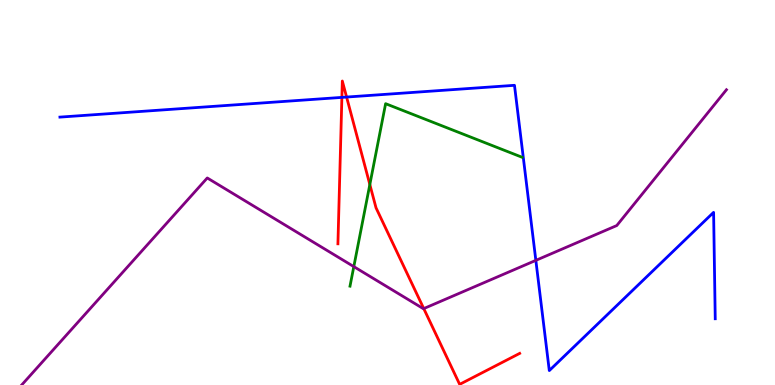[{'lines': ['blue', 'red'], 'intersections': [{'x': 4.41, 'y': 7.47}, {'x': 4.47, 'y': 7.48}]}, {'lines': ['green', 'red'], 'intersections': [{'x': 4.77, 'y': 5.21}]}, {'lines': ['purple', 'red'], 'intersections': [{'x': 5.47, 'y': 1.98}]}, {'lines': ['blue', 'green'], 'intersections': []}, {'lines': ['blue', 'purple'], 'intersections': [{'x': 6.91, 'y': 3.24}]}, {'lines': ['green', 'purple'], 'intersections': [{'x': 4.57, 'y': 3.07}]}]